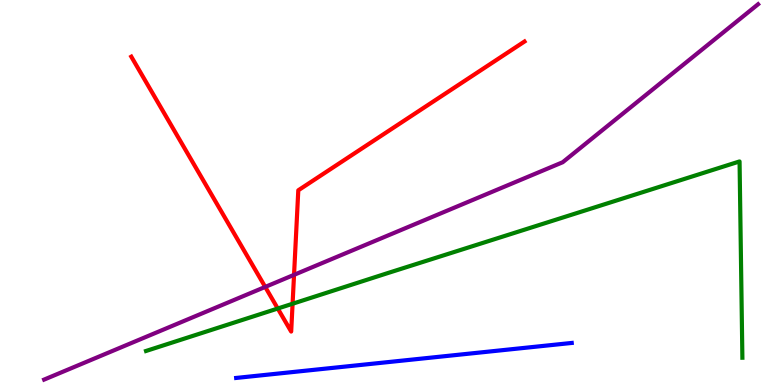[{'lines': ['blue', 'red'], 'intersections': []}, {'lines': ['green', 'red'], 'intersections': [{'x': 3.58, 'y': 1.99}, {'x': 3.78, 'y': 2.11}]}, {'lines': ['purple', 'red'], 'intersections': [{'x': 3.42, 'y': 2.55}, {'x': 3.79, 'y': 2.86}]}, {'lines': ['blue', 'green'], 'intersections': []}, {'lines': ['blue', 'purple'], 'intersections': []}, {'lines': ['green', 'purple'], 'intersections': []}]